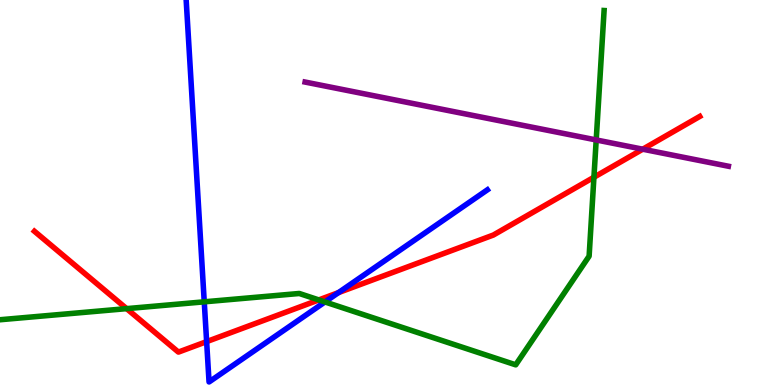[{'lines': ['blue', 'red'], 'intersections': [{'x': 2.67, 'y': 1.13}, {'x': 4.37, 'y': 2.4}]}, {'lines': ['green', 'red'], 'intersections': [{'x': 1.63, 'y': 1.98}, {'x': 4.11, 'y': 2.21}, {'x': 7.66, 'y': 5.4}]}, {'lines': ['purple', 'red'], 'intersections': [{'x': 8.29, 'y': 6.12}]}, {'lines': ['blue', 'green'], 'intersections': [{'x': 2.64, 'y': 2.16}, {'x': 4.19, 'y': 2.16}]}, {'lines': ['blue', 'purple'], 'intersections': []}, {'lines': ['green', 'purple'], 'intersections': [{'x': 7.69, 'y': 6.36}]}]